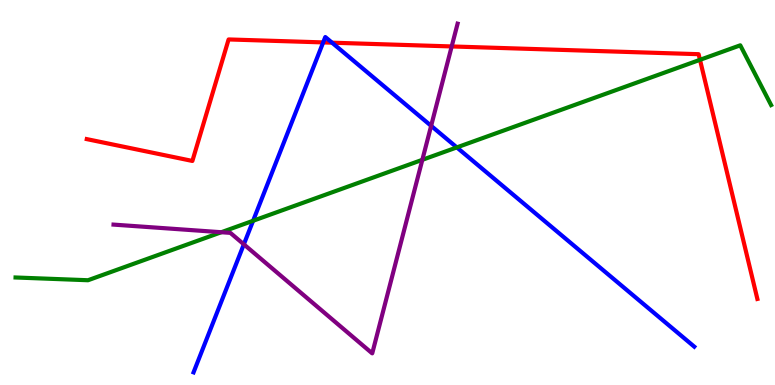[{'lines': ['blue', 'red'], 'intersections': [{'x': 4.17, 'y': 8.9}, {'x': 4.28, 'y': 8.89}]}, {'lines': ['green', 'red'], 'intersections': [{'x': 9.03, 'y': 8.45}]}, {'lines': ['purple', 'red'], 'intersections': [{'x': 5.83, 'y': 8.79}]}, {'lines': ['blue', 'green'], 'intersections': [{'x': 3.27, 'y': 4.27}, {'x': 5.89, 'y': 6.17}]}, {'lines': ['blue', 'purple'], 'intersections': [{'x': 3.15, 'y': 3.65}, {'x': 5.56, 'y': 6.73}]}, {'lines': ['green', 'purple'], 'intersections': [{'x': 2.86, 'y': 3.97}, {'x': 5.45, 'y': 5.85}]}]